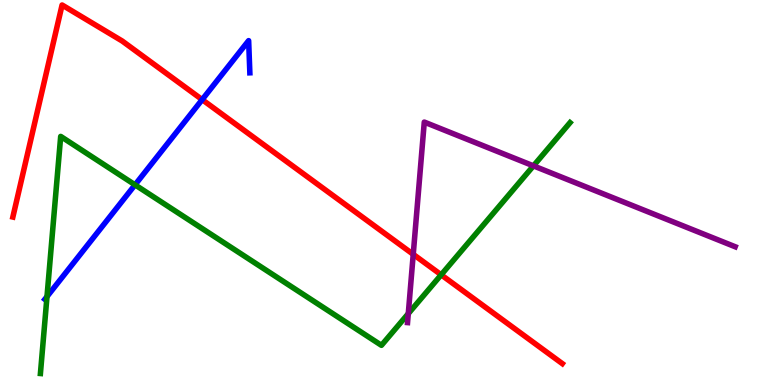[{'lines': ['blue', 'red'], 'intersections': [{'x': 2.61, 'y': 7.41}]}, {'lines': ['green', 'red'], 'intersections': [{'x': 5.69, 'y': 2.86}]}, {'lines': ['purple', 'red'], 'intersections': [{'x': 5.33, 'y': 3.39}]}, {'lines': ['blue', 'green'], 'intersections': [{'x': 0.606, 'y': 2.3}, {'x': 1.74, 'y': 5.2}]}, {'lines': ['blue', 'purple'], 'intersections': []}, {'lines': ['green', 'purple'], 'intersections': [{'x': 5.27, 'y': 1.85}, {'x': 6.88, 'y': 5.69}]}]